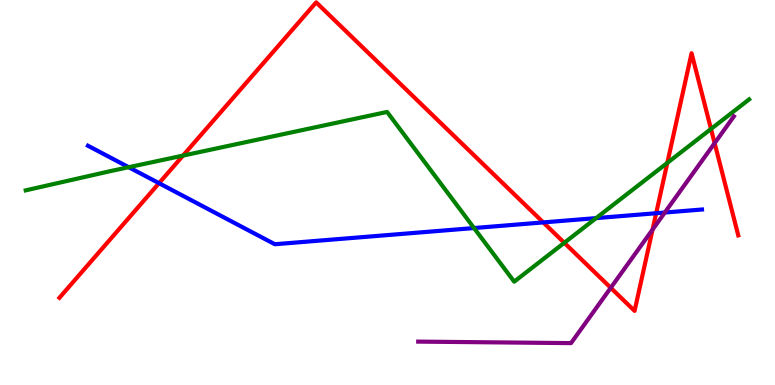[{'lines': ['blue', 'red'], 'intersections': [{'x': 2.05, 'y': 5.24}, {'x': 7.01, 'y': 4.22}, {'x': 8.47, 'y': 4.46}]}, {'lines': ['green', 'red'], 'intersections': [{'x': 2.36, 'y': 5.96}, {'x': 7.28, 'y': 3.69}, {'x': 8.61, 'y': 5.77}, {'x': 9.17, 'y': 6.65}]}, {'lines': ['purple', 'red'], 'intersections': [{'x': 7.88, 'y': 2.52}, {'x': 8.42, 'y': 4.04}, {'x': 9.22, 'y': 6.28}]}, {'lines': ['blue', 'green'], 'intersections': [{'x': 1.66, 'y': 5.66}, {'x': 6.12, 'y': 4.08}, {'x': 7.69, 'y': 4.33}]}, {'lines': ['blue', 'purple'], 'intersections': [{'x': 8.58, 'y': 4.48}]}, {'lines': ['green', 'purple'], 'intersections': []}]